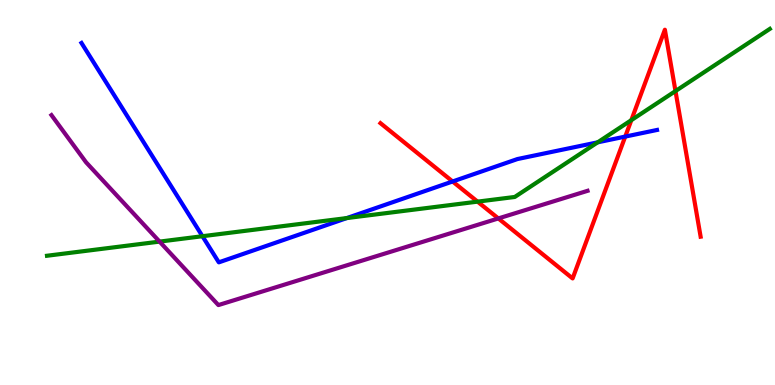[{'lines': ['blue', 'red'], 'intersections': [{'x': 5.84, 'y': 5.29}, {'x': 8.07, 'y': 6.45}]}, {'lines': ['green', 'red'], 'intersections': [{'x': 6.16, 'y': 4.76}, {'x': 8.15, 'y': 6.88}, {'x': 8.72, 'y': 7.63}]}, {'lines': ['purple', 'red'], 'intersections': [{'x': 6.43, 'y': 4.33}]}, {'lines': ['blue', 'green'], 'intersections': [{'x': 2.61, 'y': 3.86}, {'x': 4.48, 'y': 4.34}, {'x': 7.71, 'y': 6.3}]}, {'lines': ['blue', 'purple'], 'intersections': []}, {'lines': ['green', 'purple'], 'intersections': [{'x': 2.06, 'y': 3.72}]}]